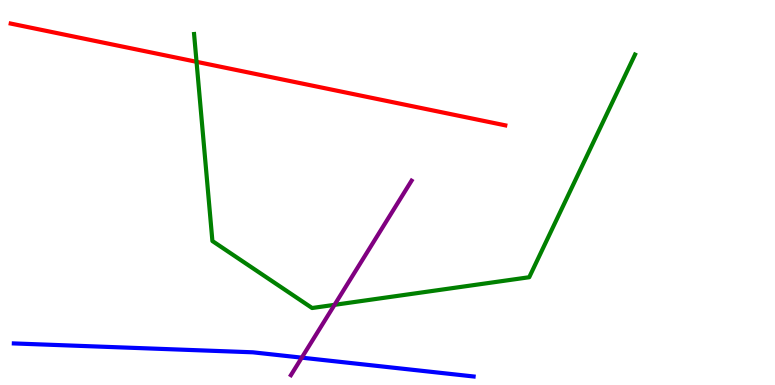[{'lines': ['blue', 'red'], 'intersections': []}, {'lines': ['green', 'red'], 'intersections': [{'x': 2.54, 'y': 8.39}]}, {'lines': ['purple', 'red'], 'intersections': []}, {'lines': ['blue', 'green'], 'intersections': []}, {'lines': ['blue', 'purple'], 'intersections': [{'x': 3.89, 'y': 0.71}]}, {'lines': ['green', 'purple'], 'intersections': [{'x': 4.32, 'y': 2.08}]}]